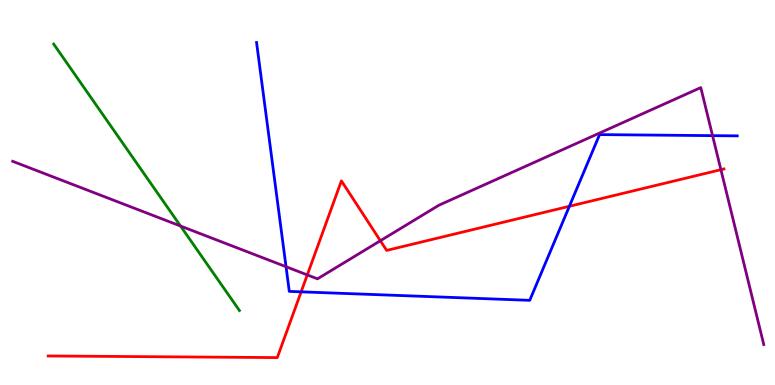[{'lines': ['blue', 'red'], 'intersections': [{'x': 3.89, 'y': 2.42}, {'x': 7.35, 'y': 4.64}]}, {'lines': ['green', 'red'], 'intersections': []}, {'lines': ['purple', 'red'], 'intersections': [{'x': 3.96, 'y': 2.86}, {'x': 4.91, 'y': 3.75}, {'x': 9.3, 'y': 5.59}]}, {'lines': ['blue', 'green'], 'intersections': []}, {'lines': ['blue', 'purple'], 'intersections': [{'x': 3.69, 'y': 3.07}, {'x': 9.19, 'y': 6.48}]}, {'lines': ['green', 'purple'], 'intersections': [{'x': 2.33, 'y': 4.13}]}]